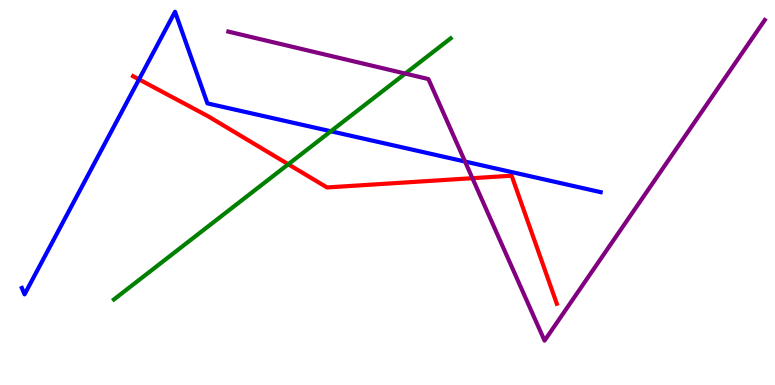[{'lines': ['blue', 'red'], 'intersections': [{'x': 1.79, 'y': 7.94}]}, {'lines': ['green', 'red'], 'intersections': [{'x': 3.72, 'y': 5.73}]}, {'lines': ['purple', 'red'], 'intersections': [{'x': 6.1, 'y': 5.37}]}, {'lines': ['blue', 'green'], 'intersections': [{'x': 4.27, 'y': 6.59}]}, {'lines': ['blue', 'purple'], 'intersections': [{'x': 6.0, 'y': 5.8}]}, {'lines': ['green', 'purple'], 'intersections': [{'x': 5.23, 'y': 8.09}]}]